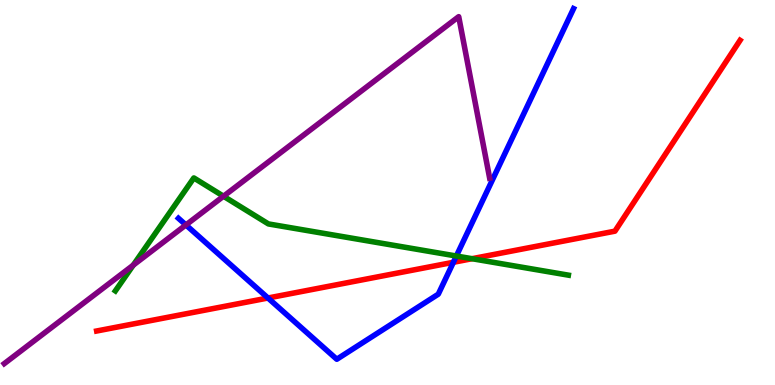[{'lines': ['blue', 'red'], 'intersections': [{'x': 3.46, 'y': 2.26}, {'x': 5.85, 'y': 3.19}]}, {'lines': ['green', 'red'], 'intersections': [{'x': 6.09, 'y': 3.28}]}, {'lines': ['purple', 'red'], 'intersections': []}, {'lines': ['blue', 'green'], 'intersections': [{'x': 5.89, 'y': 3.35}]}, {'lines': ['blue', 'purple'], 'intersections': [{'x': 2.4, 'y': 4.16}]}, {'lines': ['green', 'purple'], 'intersections': [{'x': 1.72, 'y': 3.11}, {'x': 2.88, 'y': 4.9}]}]